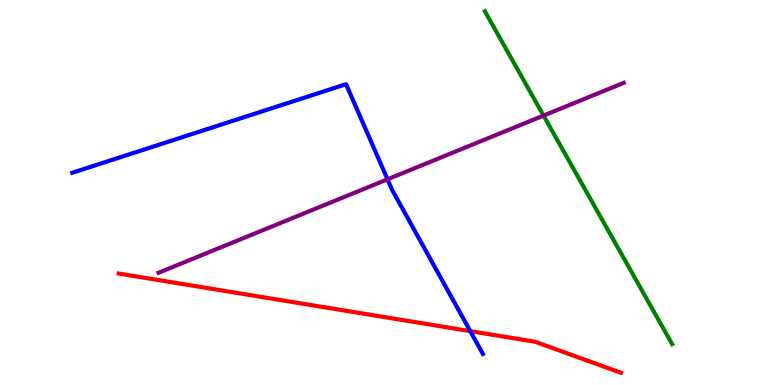[{'lines': ['blue', 'red'], 'intersections': [{'x': 6.07, 'y': 1.4}]}, {'lines': ['green', 'red'], 'intersections': []}, {'lines': ['purple', 'red'], 'intersections': []}, {'lines': ['blue', 'green'], 'intersections': []}, {'lines': ['blue', 'purple'], 'intersections': [{'x': 5.0, 'y': 5.34}]}, {'lines': ['green', 'purple'], 'intersections': [{'x': 7.01, 'y': 7.0}]}]